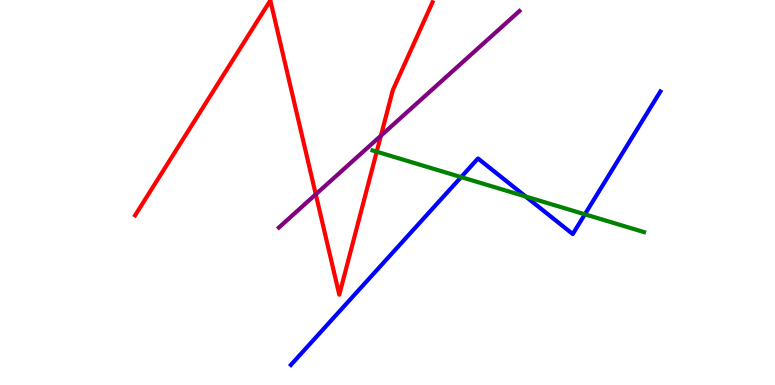[{'lines': ['blue', 'red'], 'intersections': []}, {'lines': ['green', 'red'], 'intersections': [{'x': 4.86, 'y': 6.06}]}, {'lines': ['purple', 'red'], 'intersections': [{'x': 4.07, 'y': 4.95}, {'x': 4.91, 'y': 6.47}]}, {'lines': ['blue', 'green'], 'intersections': [{'x': 5.95, 'y': 5.4}, {'x': 6.78, 'y': 4.9}, {'x': 7.55, 'y': 4.43}]}, {'lines': ['blue', 'purple'], 'intersections': []}, {'lines': ['green', 'purple'], 'intersections': []}]